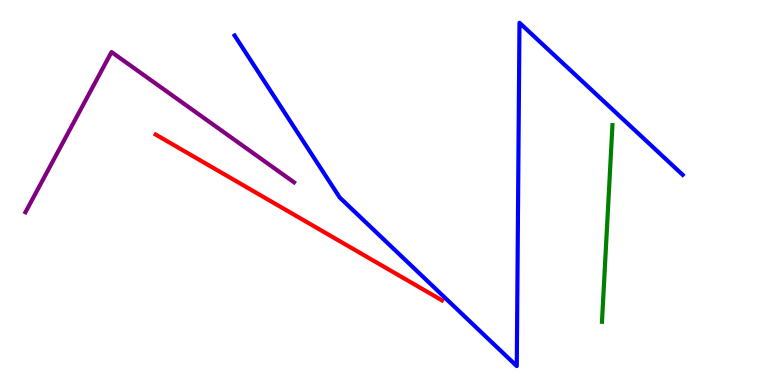[{'lines': ['blue', 'red'], 'intersections': []}, {'lines': ['green', 'red'], 'intersections': []}, {'lines': ['purple', 'red'], 'intersections': []}, {'lines': ['blue', 'green'], 'intersections': []}, {'lines': ['blue', 'purple'], 'intersections': []}, {'lines': ['green', 'purple'], 'intersections': []}]